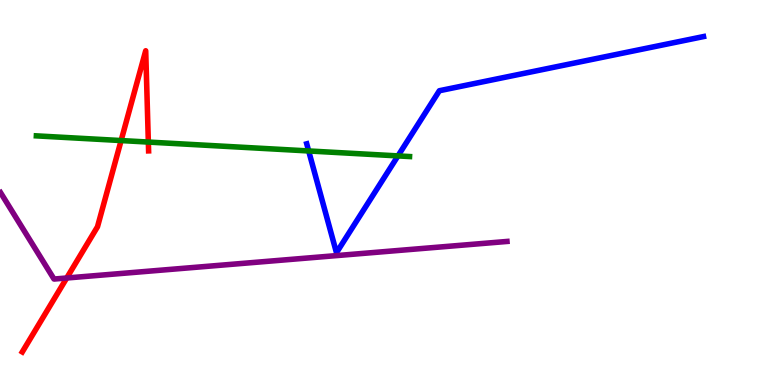[{'lines': ['blue', 'red'], 'intersections': []}, {'lines': ['green', 'red'], 'intersections': [{'x': 1.56, 'y': 6.35}, {'x': 1.91, 'y': 6.31}]}, {'lines': ['purple', 'red'], 'intersections': [{'x': 0.861, 'y': 2.78}]}, {'lines': ['blue', 'green'], 'intersections': [{'x': 3.98, 'y': 6.08}, {'x': 5.14, 'y': 5.95}]}, {'lines': ['blue', 'purple'], 'intersections': []}, {'lines': ['green', 'purple'], 'intersections': []}]